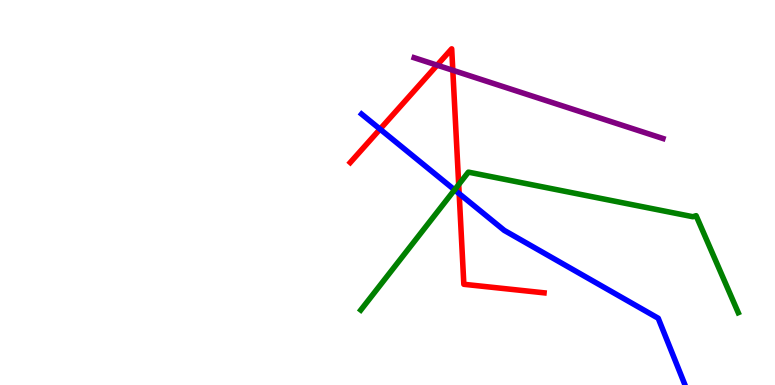[{'lines': ['blue', 'red'], 'intersections': [{'x': 4.9, 'y': 6.65}, {'x': 5.92, 'y': 4.97}]}, {'lines': ['green', 'red'], 'intersections': [{'x': 5.92, 'y': 5.21}]}, {'lines': ['purple', 'red'], 'intersections': [{'x': 5.64, 'y': 8.31}, {'x': 5.84, 'y': 8.17}]}, {'lines': ['blue', 'green'], 'intersections': [{'x': 5.87, 'y': 5.07}]}, {'lines': ['blue', 'purple'], 'intersections': []}, {'lines': ['green', 'purple'], 'intersections': []}]